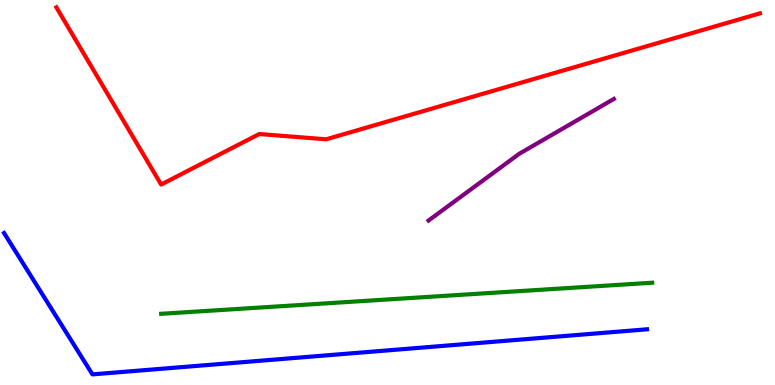[{'lines': ['blue', 'red'], 'intersections': []}, {'lines': ['green', 'red'], 'intersections': []}, {'lines': ['purple', 'red'], 'intersections': []}, {'lines': ['blue', 'green'], 'intersections': []}, {'lines': ['blue', 'purple'], 'intersections': []}, {'lines': ['green', 'purple'], 'intersections': []}]